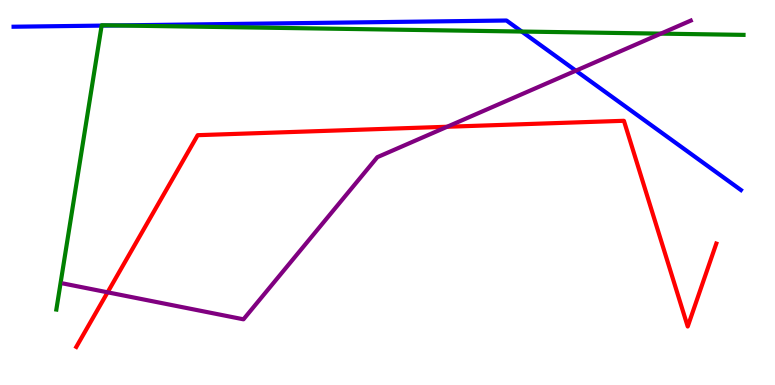[{'lines': ['blue', 'red'], 'intersections': []}, {'lines': ['green', 'red'], 'intersections': []}, {'lines': ['purple', 'red'], 'intersections': [{'x': 1.39, 'y': 2.41}, {'x': 5.77, 'y': 6.71}]}, {'lines': ['blue', 'green'], 'intersections': [{'x': 1.31, 'y': 9.33}, {'x': 1.49, 'y': 9.34}, {'x': 6.73, 'y': 9.18}]}, {'lines': ['blue', 'purple'], 'intersections': [{'x': 7.43, 'y': 8.16}]}, {'lines': ['green', 'purple'], 'intersections': [{'x': 8.53, 'y': 9.13}]}]